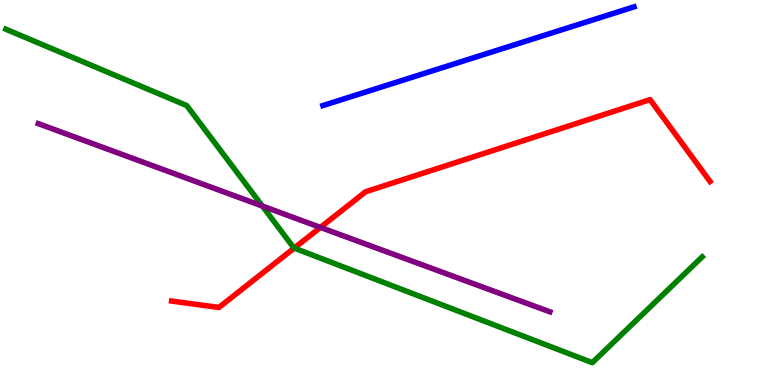[{'lines': ['blue', 'red'], 'intersections': []}, {'lines': ['green', 'red'], 'intersections': [{'x': 3.8, 'y': 3.56}]}, {'lines': ['purple', 'red'], 'intersections': [{'x': 4.13, 'y': 4.09}]}, {'lines': ['blue', 'green'], 'intersections': []}, {'lines': ['blue', 'purple'], 'intersections': []}, {'lines': ['green', 'purple'], 'intersections': [{'x': 3.39, 'y': 4.65}]}]